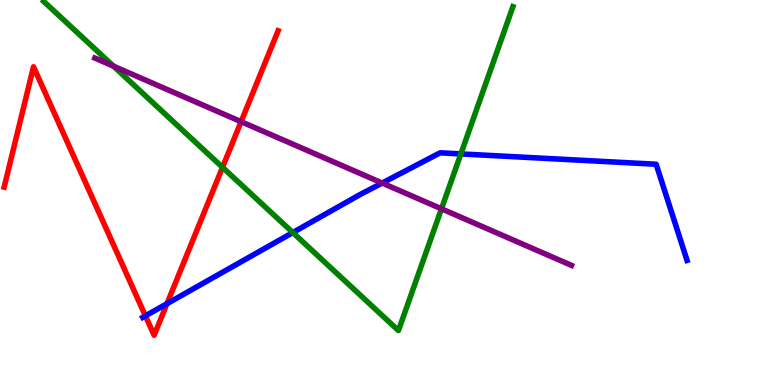[{'lines': ['blue', 'red'], 'intersections': [{'x': 1.88, 'y': 1.8}, {'x': 2.15, 'y': 2.11}]}, {'lines': ['green', 'red'], 'intersections': [{'x': 2.87, 'y': 5.65}]}, {'lines': ['purple', 'red'], 'intersections': [{'x': 3.11, 'y': 6.84}]}, {'lines': ['blue', 'green'], 'intersections': [{'x': 3.78, 'y': 3.96}, {'x': 5.95, 'y': 6.0}]}, {'lines': ['blue', 'purple'], 'intersections': [{'x': 4.93, 'y': 5.25}]}, {'lines': ['green', 'purple'], 'intersections': [{'x': 1.46, 'y': 8.28}, {'x': 5.7, 'y': 4.58}]}]